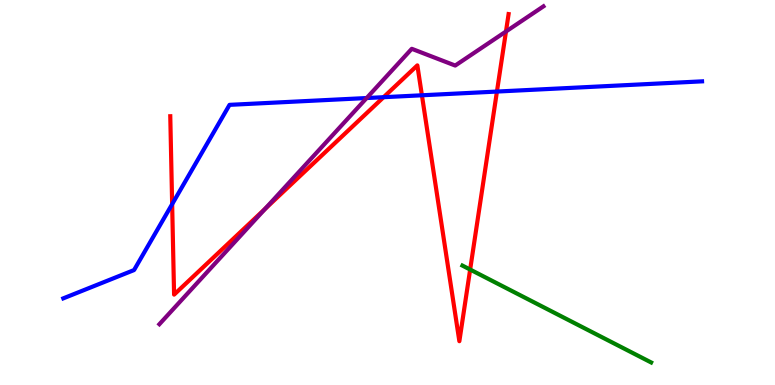[{'lines': ['blue', 'red'], 'intersections': [{'x': 2.22, 'y': 4.7}, {'x': 4.95, 'y': 7.48}, {'x': 5.44, 'y': 7.53}, {'x': 6.41, 'y': 7.62}]}, {'lines': ['green', 'red'], 'intersections': [{'x': 6.07, 'y': 3.0}]}, {'lines': ['purple', 'red'], 'intersections': [{'x': 3.42, 'y': 4.57}, {'x': 6.53, 'y': 9.18}]}, {'lines': ['blue', 'green'], 'intersections': []}, {'lines': ['blue', 'purple'], 'intersections': [{'x': 4.73, 'y': 7.45}]}, {'lines': ['green', 'purple'], 'intersections': []}]